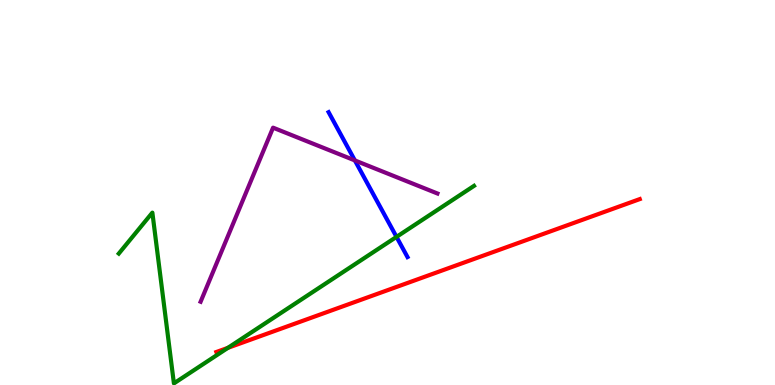[{'lines': ['blue', 'red'], 'intersections': []}, {'lines': ['green', 'red'], 'intersections': [{'x': 2.94, 'y': 0.965}]}, {'lines': ['purple', 'red'], 'intersections': []}, {'lines': ['blue', 'green'], 'intersections': [{'x': 5.12, 'y': 3.85}]}, {'lines': ['blue', 'purple'], 'intersections': [{'x': 4.58, 'y': 5.83}]}, {'lines': ['green', 'purple'], 'intersections': []}]